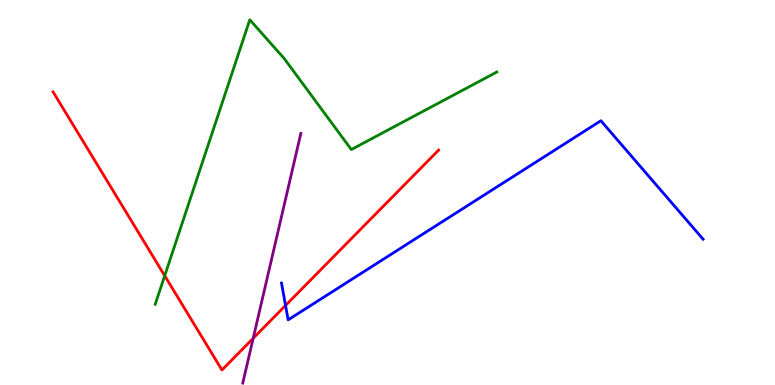[{'lines': ['blue', 'red'], 'intersections': [{'x': 3.68, 'y': 2.07}]}, {'lines': ['green', 'red'], 'intersections': [{'x': 2.13, 'y': 2.84}]}, {'lines': ['purple', 'red'], 'intersections': [{'x': 3.27, 'y': 1.21}]}, {'lines': ['blue', 'green'], 'intersections': []}, {'lines': ['blue', 'purple'], 'intersections': []}, {'lines': ['green', 'purple'], 'intersections': []}]